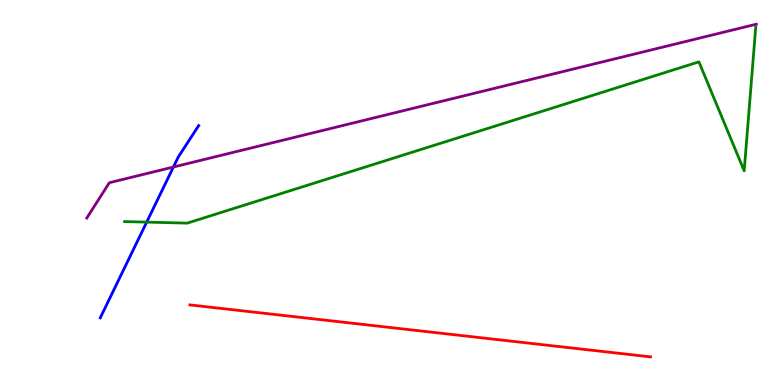[{'lines': ['blue', 'red'], 'intersections': []}, {'lines': ['green', 'red'], 'intersections': []}, {'lines': ['purple', 'red'], 'intersections': []}, {'lines': ['blue', 'green'], 'intersections': [{'x': 1.89, 'y': 4.23}]}, {'lines': ['blue', 'purple'], 'intersections': [{'x': 2.24, 'y': 5.66}]}, {'lines': ['green', 'purple'], 'intersections': []}]